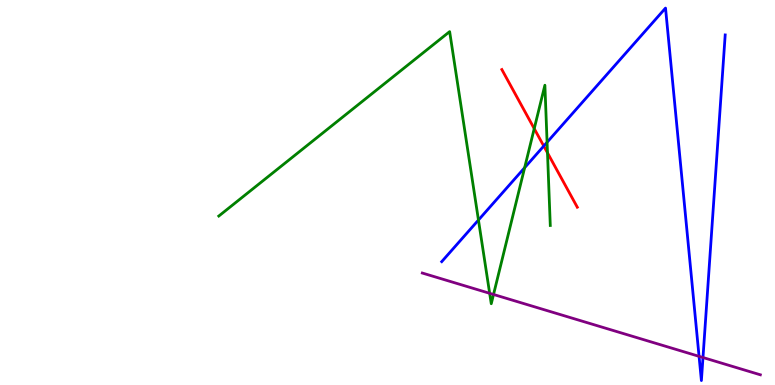[{'lines': ['blue', 'red'], 'intersections': [{'x': 7.02, 'y': 6.21}]}, {'lines': ['green', 'red'], 'intersections': [{'x': 6.89, 'y': 6.66}, {'x': 7.06, 'y': 6.03}]}, {'lines': ['purple', 'red'], 'intersections': []}, {'lines': ['blue', 'green'], 'intersections': [{'x': 6.17, 'y': 4.28}, {'x': 6.77, 'y': 5.64}, {'x': 7.06, 'y': 6.3}]}, {'lines': ['blue', 'purple'], 'intersections': [{'x': 9.02, 'y': 0.744}, {'x': 9.07, 'y': 0.714}]}, {'lines': ['green', 'purple'], 'intersections': [{'x': 6.32, 'y': 2.38}, {'x': 6.37, 'y': 2.35}]}]